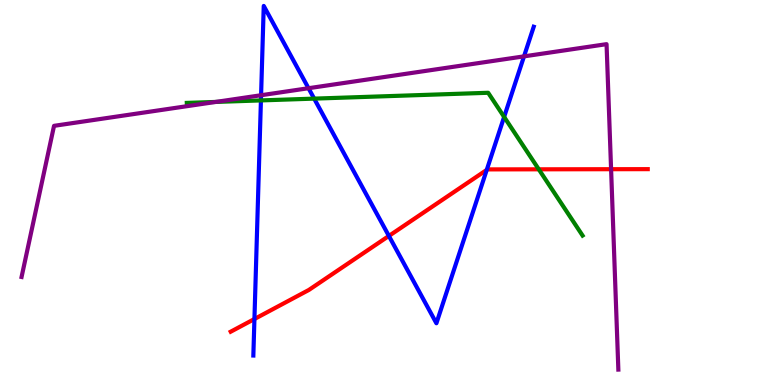[{'lines': ['blue', 'red'], 'intersections': [{'x': 3.28, 'y': 1.71}, {'x': 5.02, 'y': 3.87}, {'x': 6.28, 'y': 5.59}]}, {'lines': ['green', 'red'], 'intersections': [{'x': 6.95, 'y': 5.6}]}, {'lines': ['purple', 'red'], 'intersections': [{'x': 7.88, 'y': 5.61}]}, {'lines': ['blue', 'green'], 'intersections': [{'x': 3.37, 'y': 7.39}, {'x': 4.05, 'y': 7.44}, {'x': 6.5, 'y': 6.96}]}, {'lines': ['blue', 'purple'], 'intersections': [{'x': 3.37, 'y': 7.53}, {'x': 3.98, 'y': 7.71}, {'x': 6.76, 'y': 8.54}]}, {'lines': ['green', 'purple'], 'intersections': [{'x': 2.78, 'y': 7.35}]}]